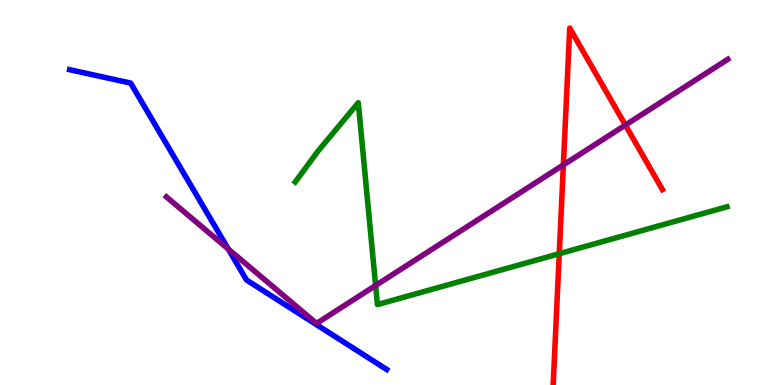[{'lines': ['blue', 'red'], 'intersections': []}, {'lines': ['green', 'red'], 'intersections': [{'x': 7.22, 'y': 3.41}]}, {'lines': ['purple', 'red'], 'intersections': [{'x': 7.27, 'y': 5.72}, {'x': 8.07, 'y': 6.75}]}, {'lines': ['blue', 'green'], 'intersections': []}, {'lines': ['blue', 'purple'], 'intersections': [{'x': 2.95, 'y': 3.53}]}, {'lines': ['green', 'purple'], 'intersections': [{'x': 4.85, 'y': 2.58}]}]